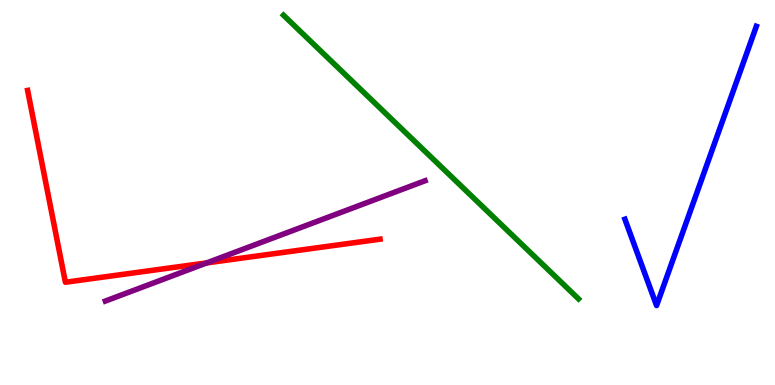[{'lines': ['blue', 'red'], 'intersections': []}, {'lines': ['green', 'red'], 'intersections': []}, {'lines': ['purple', 'red'], 'intersections': [{'x': 2.67, 'y': 3.17}]}, {'lines': ['blue', 'green'], 'intersections': []}, {'lines': ['blue', 'purple'], 'intersections': []}, {'lines': ['green', 'purple'], 'intersections': []}]